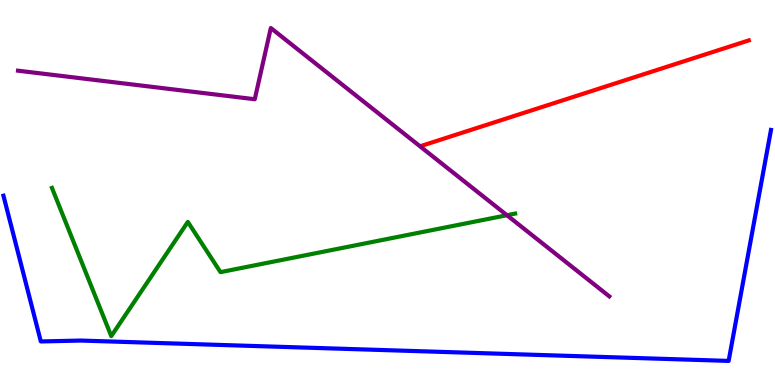[{'lines': ['blue', 'red'], 'intersections': []}, {'lines': ['green', 'red'], 'intersections': []}, {'lines': ['purple', 'red'], 'intersections': []}, {'lines': ['blue', 'green'], 'intersections': []}, {'lines': ['blue', 'purple'], 'intersections': []}, {'lines': ['green', 'purple'], 'intersections': [{'x': 6.54, 'y': 4.41}]}]